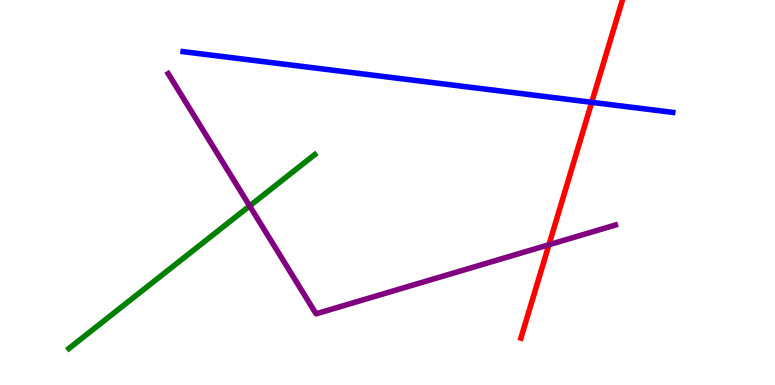[{'lines': ['blue', 'red'], 'intersections': [{'x': 7.64, 'y': 7.34}]}, {'lines': ['green', 'red'], 'intersections': []}, {'lines': ['purple', 'red'], 'intersections': [{'x': 7.08, 'y': 3.64}]}, {'lines': ['blue', 'green'], 'intersections': []}, {'lines': ['blue', 'purple'], 'intersections': []}, {'lines': ['green', 'purple'], 'intersections': [{'x': 3.22, 'y': 4.65}]}]